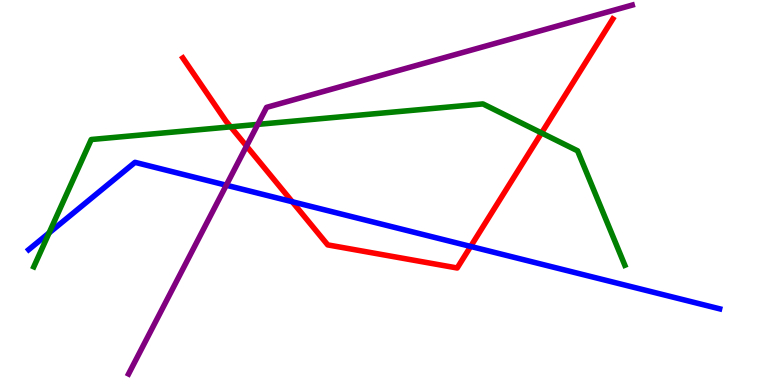[{'lines': ['blue', 'red'], 'intersections': [{'x': 3.77, 'y': 4.76}, {'x': 6.07, 'y': 3.6}]}, {'lines': ['green', 'red'], 'intersections': [{'x': 2.98, 'y': 6.71}, {'x': 6.99, 'y': 6.55}]}, {'lines': ['purple', 'red'], 'intersections': [{'x': 3.18, 'y': 6.2}]}, {'lines': ['blue', 'green'], 'intersections': [{'x': 0.633, 'y': 3.95}]}, {'lines': ['blue', 'purple'], 'intersections': [{'x': 2.92, 'y': 5.19}]}, {'lines': ['green', 'purple'], 'intersections': [{'x': 3.33, 'y': 6.77}]}]